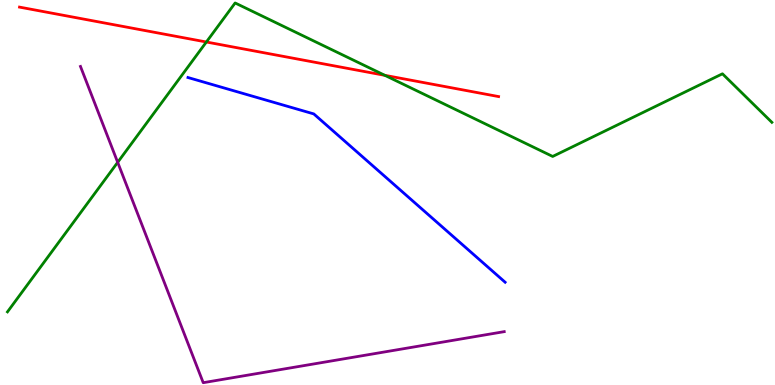[{'lines': ['blue', 'red'], 'intersections': []}, {'lines': ['green', 'red'], 'intersections': [{'x': 2.66, 'y': 8.91}, {'x': 4.97, 'y': 8.04}]}, {'lines': ['purple', 'red'], 'intersections': []}, {'lines': ['blue', 'green'], 'intersections': []}, {'lines': ['blue', 'purple'], 'intersections': []}, {'lines': ['green', 'purple'], 'intersections': [{'x': 1.52, 'y': 5.78}]}]